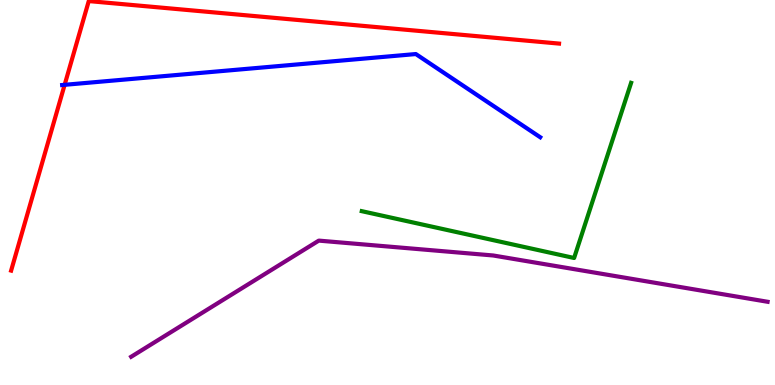[{'lines': ['blue', 'red'], 'intersections': [{'x': 0.834, 'y': 7.8}]}, {'lines': ['green', 'red'], 'intersections': []}, {'lines': ['purple', 'red'], 'intersections': []}, {'lines': ['blue', 'green'], 'intersections': []}, {'lines': ['blue', 'purple'], 'intersections': []}, {'lines': ['green', 'purple'], 'intersections': []}]